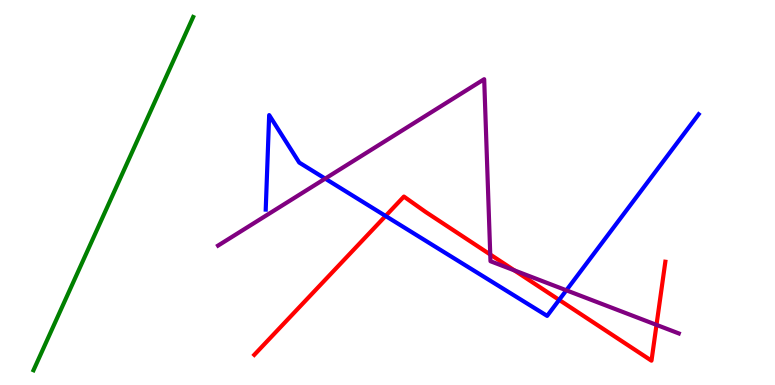[{'lines': ['blue', 'red'], 'intersections': [{'x': 4.98, 'y': 4.39}, {'x': 7.21, 'y': 2.21}]}, {'lines': ['green', 'red'], 'intersections': []}, {'lines': ['purple', 'red'], 'intersections': [{'x': 6.33, 'y': 3.39}, {'x': 6.64, 'y': 2.98}, {'x': 8.47, 'y': 1.56}]}, {'lines': ['blue', 'green'], 'intersections': []}, {'lines': ['blue', 'purple'], 'intersections': [{'x': 4.2, 'y': 5.36}, {'x': 7.31, 'y': 2.46}]}, {'lines': ['green', 'purple'], 'intersections': []}]